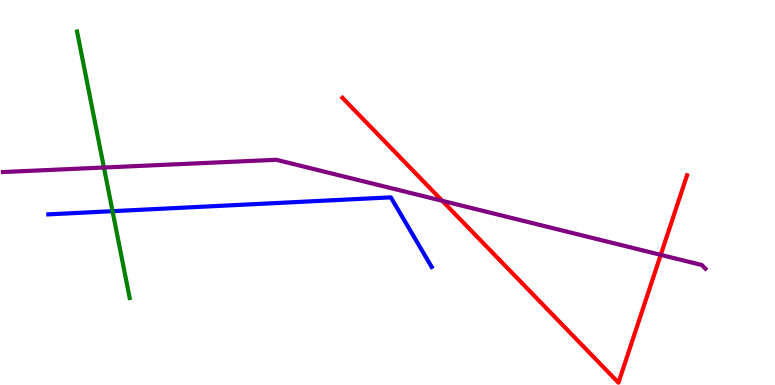[{'lines': ['blue', 'red'], 'intersections': []}, {'lines': ['green', 'red'], 'intersections': []}, {'lines': ['purple', 'red'], 'intersections': [{'x': 5.71, 'y': 4.78}, {'x': 8.53, 'y': 3.38}]}, {'lines': ['blue', 'green'], 'intersections': [{'x': 1.45, 'y': 4.51}]}, {'lines': ['blue', 'purple'], 'intersections': []}, {'lines': ['green', 'purple'], 'intersections': [{'x': 1.34, 'y': 5.65}]}]